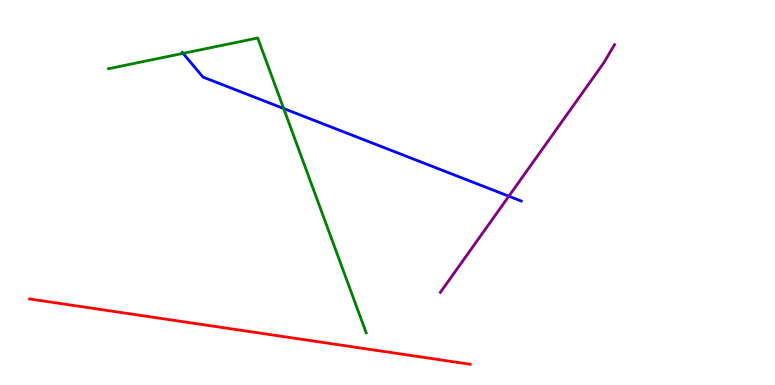[{'lines': ['blue', 'red'], 'intersections': []}, {'lines': ['green', 'red'], 'intersections': []}, {'lines': ['purple', 'red'], 'intersections': []}, {'lines': ['blue', 'green'], 'intersections': [{'x': 2.36, 'y': 8.61}, {'x': 3.66, 'y': 7.18}]}, {'lines': ['blue', 'purple'], 'intersections': [{'x': 6.57, 'y': 4.9}]}, {'lines': ['green', 'purple'], 'intersections': []}]